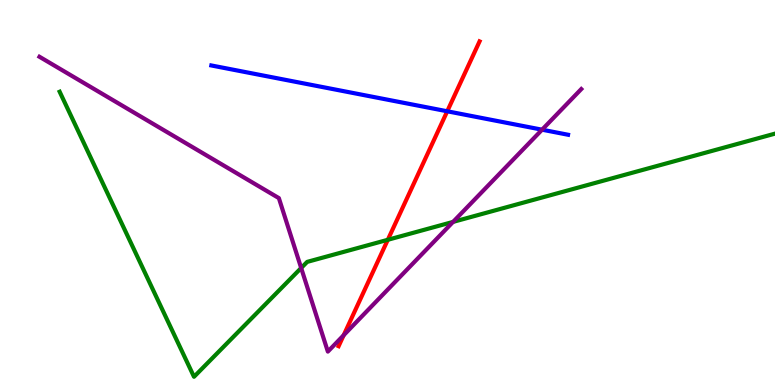[{'lines': ['blue', 'red'], 'intersections': [{'x': 5.77, 'y': 7.11}]}, {'lines': ['green', 'red'], 'intersections': [{'x': 5.0, 'y': 3.77}]}, {'lines': ['purple', 'red'], 'intersections': [{'x': 4.43, 'y': 1.29}]}, {'lines': ['blue', 'green'], 'intersections': []}, {'lines': ['blue', 'purple'], 'intersections': [{'x': 6.99, 'y': 6.63}]}, {'lines': ['green', 'purple'], 'intersections': [{'x': 3.89, 'y': 3.04}, {'x': 5.85, 'y': 4.24}]}]